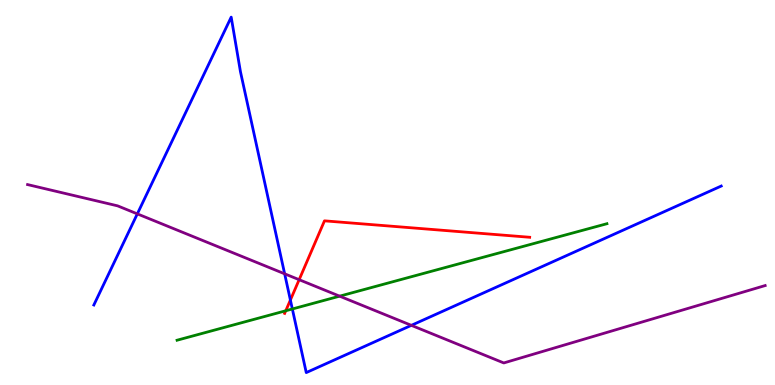[{'lines': ['blue', 'red'], 'intersections': [{'x': 3.75, 'y': 2.21}]}, {'lines': ['green', 'red'], 'intersections': [{'x': 3.69, 'y': 1.93}]}, {'lines': ['purple', 'red'], 'intersections': [{'x': 3.86, 'y': 2.74}]}, {'lines': ['blue', 'green'], 'intersections': [{'x': 3.77, 'y': 1.97}]}, {'lines': ['blue', 'purple'], 'intersections': [{'x': 1.77, 'y': 4.44}, {'x': 3.67, 'y': 2.89}, {'x': 5.31, 'y': 1.55}]}, {'lines': ['green', 'purple'], 'intersections': [{'x': 4.38, 'y': 2.31}]}]